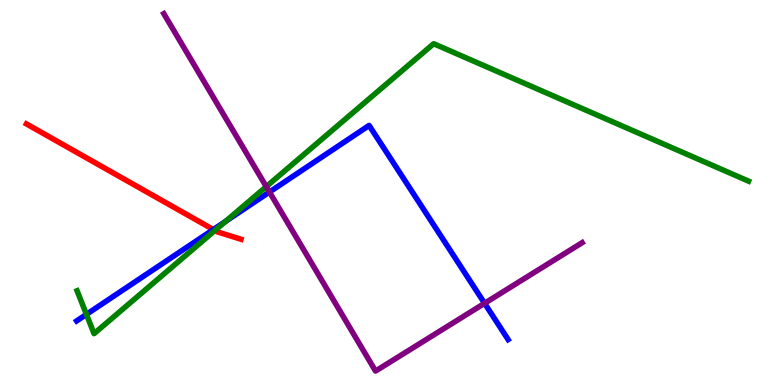[{'lines': ['blue', 'red'], 'intersections': [{'x': 2.75, 'y': 4.04}]}, {'lines': ['green', 'red'], 'intersections': [{'x': 2.77, 'y': 4.01}]}, {'lines': ['purple', 'red'], 'intersections': []}, {'lines': ['blue', 'green'], 'intersections': [{'x': 1.12, 'y': 1.83}, {'x': 2.91, 'y': 4.25}]}, {'lines': ['blue', 'purple'], 'intersections': [{'x': 3.48, 'y': 5.01}, {'x': 6.25, 'y': 2.12}]}, {'lines': ['green', 'purple'], 'intersections': [{'x': 3.44, 'y': 5.15}]}]